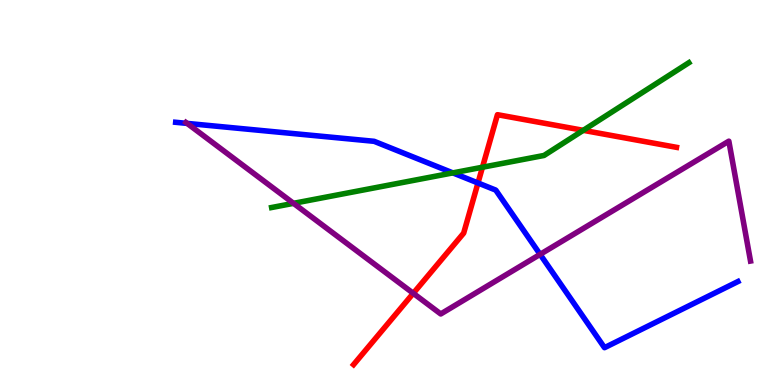[{'lines': ['blue', 'red'], 'intersections': [{'x': 6.17, 'y': 5.25}]}, {'lines': ['green', 'red'], 'intersections': [{'x': 6.23, 'y': 5.66}, {'x': 7.53, 'y': 6.61}]}, {'lines': ['purple', 'red'], 'intersections': [{'x': 5.33, 'y': 2.38}]}, {'lines': ['blue', 'green'], 'intersections': [{'x': 5.84, 'y': 5.51}]}, {'lines': ['blue', 'purple'], 'intersections': [{'x': 2.41, 'y': 6.79}, {'x': 6.97, 'y': 3.39}]}, {'lines': ['green', 'purple'], 'intersections': [{'x': 3.79, 'y': 4.72}]}]